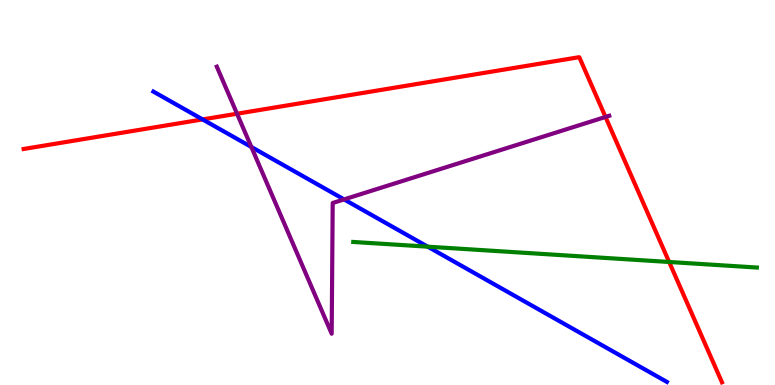[{'lines': ['blue', 'red'], 'intersections': [{'x': 2.61, 'y': 6.9}]}, {'lines': ['green', 'red'], 'intersections': [{'x': 8.63, 'y': 3.2}]}, {'lines': ['purple', 'red'], 'intersections': [{'x': 3.06, 'y': 7.05}, {'x': 7.81, 'y': 6.96}]}, {'lines': ['blue', 'green'], 'intersections': [{'x': 5.52, 'y': 3.59}]}, {'lines': ['blue', 'purple'], 'intersections': [{'x': 3.24, 'y': 6.18}, {'x': 4.44, 'y': 4.82}]}, {'lines': ['green', 'purple'], 'intersections': []}]